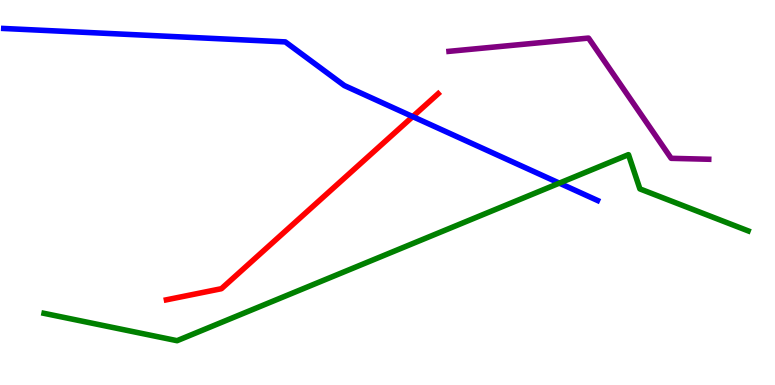[{'lines': ['blue', 'red'], 'intersections': [{'x': 5.33, 'y': 6.97}]}, {'lines': ['green', 'red'], 'intersections': []}, {'lines': ['purple', 'red'], 'intersections': []}, {'lines': ['blue', 'green'], 'intersections': [{'x': 7.22, 'y': 5.24}]}, {'lines': ['blue', 'purple'], 'intersections': []}, {'lines': ['green', 'purple'], 'intersections': []}]